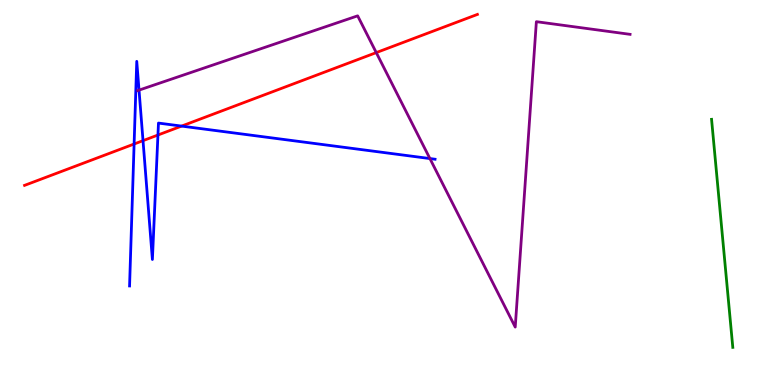[{'lines': ['blue', 'red'], 'intersections': [{'x': 1.73, 'y': 6.26}, {'x': 1.85, 'y': 6.35}, {'x': 2.04, 'y': 6.49}, {'x': 2.34, 'y': 6.72}]}, {'lines': ['green', 'red'], 'intersections': []}, {'lines': ['purple', 'red'], 'intersections': [{'x': 4.86, 'y': 8.63}]}, {'lines': ['blue', 'green'], 'intersections': []}, {'lines': ['blue', 'purple'], 'intersections': [{'x': 1.79, 'y': 7.66}, {'x': 5.55, 'y': 5.88}]}, {'lines': ['green', 'purple'], 'intersections': []}]